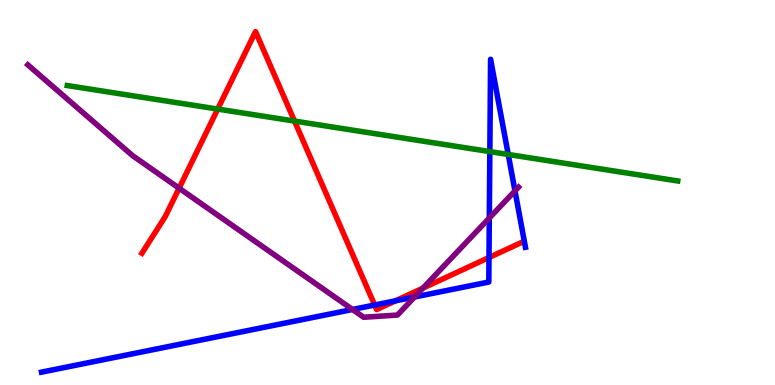[{'lines': ['blue', 'red'], 'intersections': [{'x': 4.83, 'y': 2.08}, {'x': 5.1, 'y': 2.19}, {'x': 6.31, 'y': 3.31}]}, {'lines': ['green', 'red'], 'intersections': [{'x': 2.81, 'y': 7.17}, {'x': 3.8, 'y': 6.86}]}, {'lines': ['purple', 'red'], 'intersections': [{'x': 2.31, 'y': 5.11}, {'x': 5.46, 'y': 2.52}]}, {'lines': ['blue', 'green'], 'intersections': [{'x': 6.32, 'y': 6.06}, {'x': 6.56, 'y': 5.99}]}, {'lines': ['blue', 'purple'], 'intersections': [{'x': 4.55, 'y': 1.96}, {'x': 5.35, 'y': 2.29}, {'x': 6.31, 'y': 4.34}, {'x': 6.64, 'y': 5.04}]}, {'lines': ['green', 'purple'], 'intersections': []}]